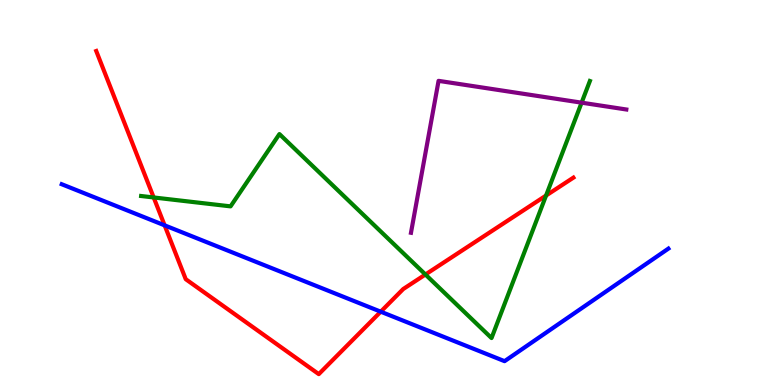[{'lines': ['blue', 'red'], 'intersections': [{'x': 2.12, 'y': 4.15}, {'x': 4.91, 'y': 1.9}]}, {'lines': ['green', 'red'], 'intersections': [{'x': 1.98, 'y': 4.87}, {'x': 5.49, 'y': 2.87}, {'x': 7.05, 'y': 4.92}]}, {'lines': ['purple', 'red'], 'intersections': []}, {'lines': ['blue', 'green'], 'intersections': []}, {'lines': ['blue', 'purple'], 'intersections': []}, {'lines': ['green', 'purple'], 'intersections': [{'x': 7.5, 'y': 7.33}]}]